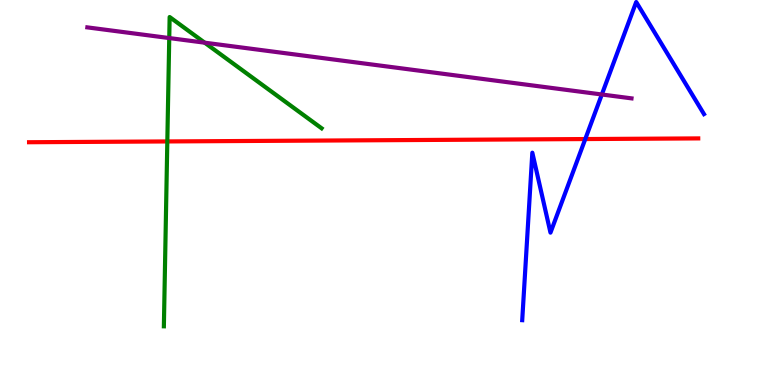[{'lines': ['blue', 'red'], 'intersections': [{'x': 7.55, 'y': 6.39}]}, {'lines': ['green', 'red'], 'intersections': [{'x': 2.16, 'y': 6.33}]}, {'lines': ['purple', 'red'], 'intersections': []}, {'lines': ['blue', 'green'], 'intersections': []}, {'lines': ['blue', 'purple'], 'intersections': [{'x': 7.77, 'y': 7.55}]}, {'lines': ['green', 'purple'], 'intersections': [{'x': 2.18, 'y': 9.01}, {'x': 2.64, 'y': 8.89}]}]